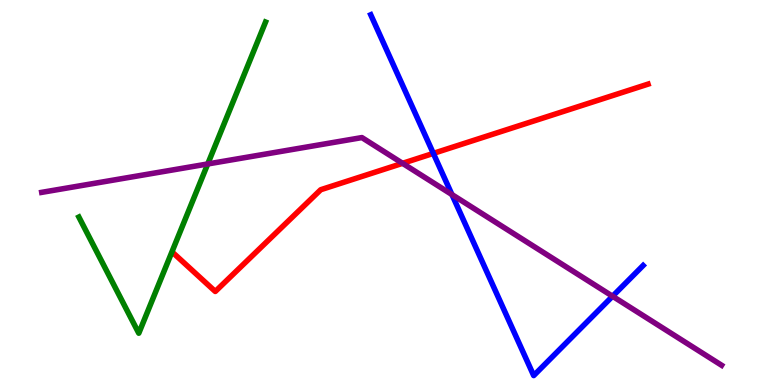[{'lines': ['blue', 'red'], 'intersections': [{'x': 5.59, 'y': 6.02}]}, {'lines': ['green', 'red'], 'intersections': []}, {'lines': ['purple', 'red'], 'intersections': [{'x': 5.19, 'y': 5.76}]}, {'lines': ['blue', 'green'], 'intersections': []}, {'lines': ['blue', 'purple'], 'intersections': [{'x': 5.83, 'y': 4.95}, {'x': 7.9, 'y': 2.31}]}, {'lines': ['green', 'purple'], 'intersections': [{'x': 2.68, 'y': 5.74}]}]